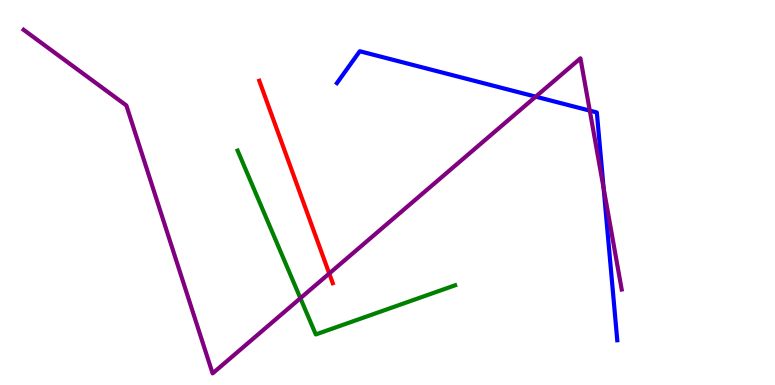[{'lines': ['blue', 'red'], 'intersections': []}, {'lines': ['green', 'red'], 'intersections': []}, {'lines': ['purple', 'red'], 'intersections': [{'x': 4.25, 'y': 2.9}]}, {'lines': ['blue', 'green'], 'intersections': []}, {'lines': ['blue', 'purple'], 'intersections': [{'x': 6.91, 'y': 7.49}, {'x': 7.61, 'y': 7.13}, {'x': 7.79, 'y': 5.11}]}, {'lines': ['green', 'purple'], 'intersections': [{'x': 3.88, 'y': 2.25}]}]